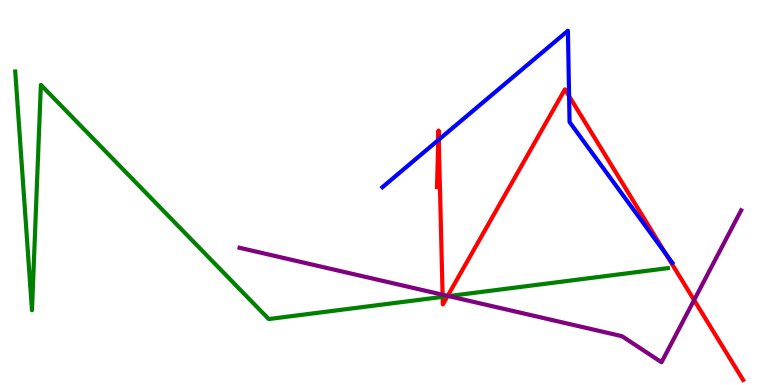[{'lines': ['blue', 'red'], 'intersections': [{'x': 5.66, 'y': 6.36}, {'x': 5.66, 'y': 6.37}, {'x': 7.34, 'y': 7.5}, {'x': 8.59, 'y': 3.42}]}, {'lines': ['green', 'red'], 'intersections': [{'x': 5.71, 'y': 2.29}, {'x': 5.77, 'y': 2.31}]}, {'lines': ['purple', 'red'], 'intersections': [{'x': 5.71, 'y': 2.35}, {'x': 5.78, 'y': 2.31}, {'x': 8.96, 'y': 2.21}]}, {'lines': ['blue', 'green'], 'intersections': []}, {'lines': ['blue', 'purple'], 'intersections': []}, {'lines': ['green', 'purple'], 'intersections': [{'x': 5.79, 'y': 2.31}]}]